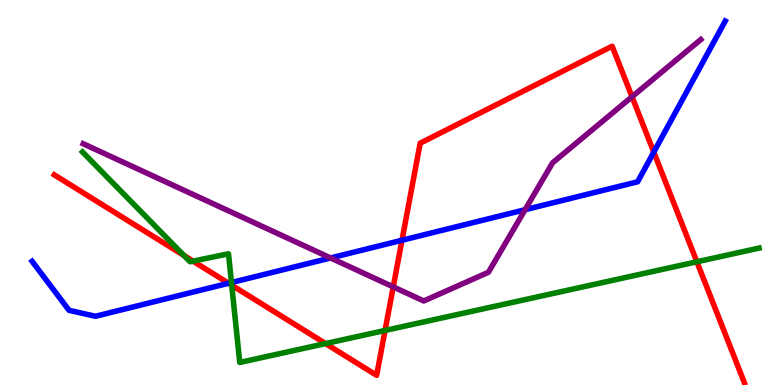[{'lines': ['blue', 'red'], 'intersections': [{'x': 2.95, 'y': 2.64}, {'x': 5.19, 'y': 3.76}, {'x': 8.44, 'y': 6.05}]}, {'lines': ['green', 'red'], 'intersections': [{'x': 2.37, 'y': 3.36}, {'x': 2.49, 'y': 3.22}, {'x': 2.99, 'y': 2.59}, {'x': 4.2, 'y': 1.08}, {'x': 4.97, 'y': 1.42}, {'x': 8.99, 'y': 3.2}]}, {'lines': ['purple', 'red'], 'intersections': [{'x': 5.07, 'y': 2.55}, {'x': 8.16, 'y': 7.49}]}, {'lines': ['blue', 'green'], 'intersections': [{'x': 2.99, 'y': 2.66}]}, {'lines': ['blue', 'purple'], 'intersections': [{'x': 4.27, 'y': 3.3}, {'x': 6.78, 'y': 4.55}]}, {'lines': ['green', 'purple'], 'intersections': []}]